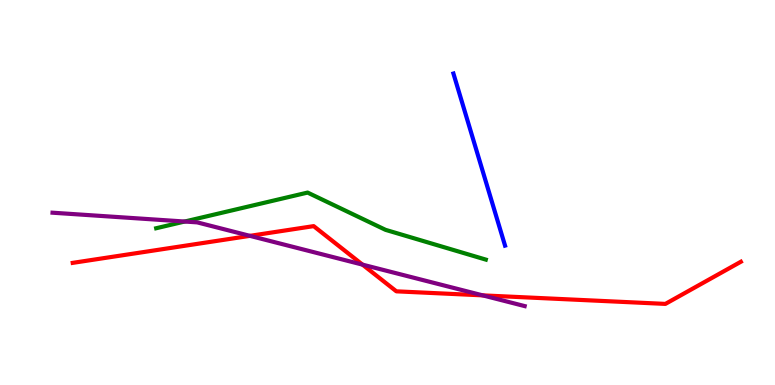[{'lines': ['blue', 'red'], 'intersections': []}, {'lines': ['green', 'red'], 'intersections': []}, {'lines': ['purple', 'red'], 'intersections': [{'x': 3.22, 'y': 3.87}, {'x': 4.68, 'y': 3.13}, {'x': 6.23, 'y': 2.33}]}, {'lines': ['blue', 'green'], 'intersections': []}, {'lines': ['blue', 'purple'], 'intersections': []}, {'lines': ['green', 'purple'], 'intersections': [{'x': 2.38, 'y': 4.25}]}]